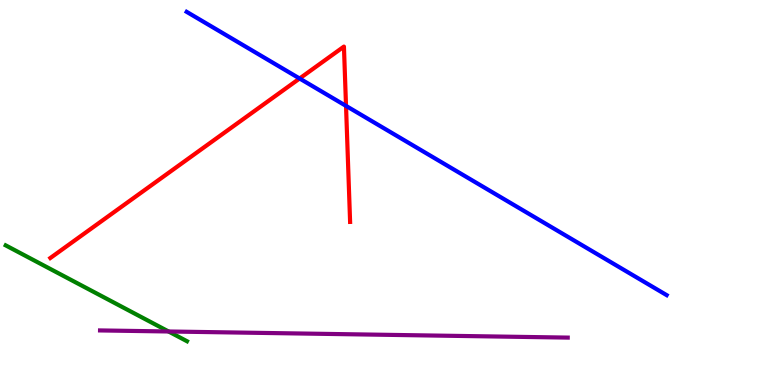[{'lines': ['blue', 'red'], 'intersections': [{'x': 3.87, 'y': 7.96}, {'x': 4.46, 'y': 7.25}]}, {'lines': ['green', 'red'], 'intersections': []}, {'lines': ['purple', 'red'], 'intersections': []}, {'lines': ['blue', 'green'], 'intersections': []}, {'lines': ['blue', 'purple'], 'intersections': []}, {'lines': ['green', 'purple'], 'intersections': [{'x': 2.18, 'y': 1.39}]}]